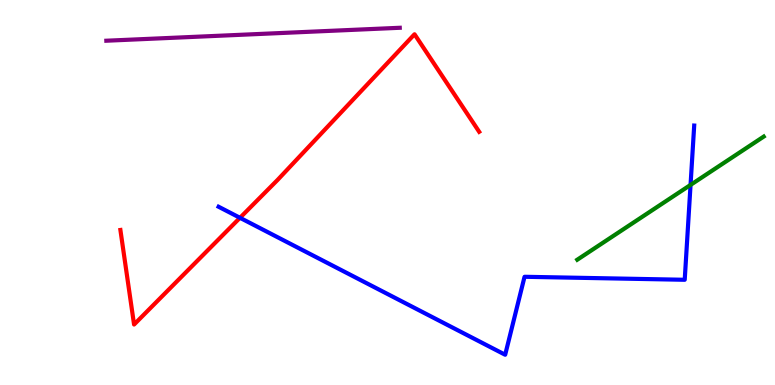[{'lines': ['blue', 'red'], 'intersections': [{'x': 3.1, 'y': 4.34}]}, {'lines': ['green', 'red'], 'intersections': []}, {'lines': ['purple', 'red'], 'intersections': []}, {'lines': ['blue', 'green'], 'intersections': [{'x': 8.91, 'y': 5.2}]}, {'lines': ['blue', 'purple'], 'intersections': []}, {'lines': ['green', 'purple'], 'intersections': []}]